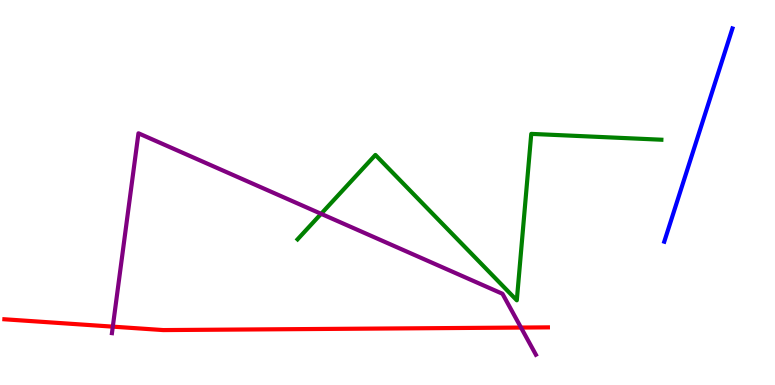[{'lines': ['blue', 'red'], 'intersections': []}, {'lines': ['green', 'red'], 'intersections': []}, {'lines': ['purple', 'red'], 'intersections': [{'x': 1.46, 'y': 1.52}, {'x': 6.72, 'y': 1.49}]}, {'lines': ['blue', 'green'], 'intersections': []}, {'lines': ['blue', 'purple'], 'intersections': []}, {'lines': ['green', 'purple'], 'intersections': [{'x': 4.14, 'y': 4.45}]}]